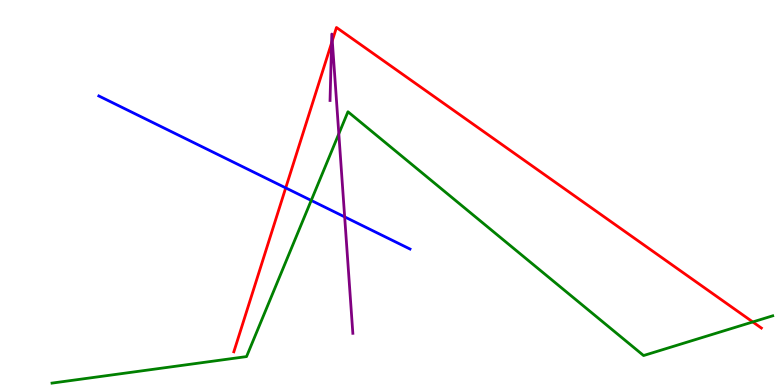[{'lines': ['blue', 'red'], 'intersections': [{'x': 3.69, 'y': 5.12}]}, {'lines': ['green', 'red'], 'intersections': [{'x': 9.71, 'y': 1.64}]}, {'lines': ['purple', 'red'], 'intersections': [{'x': 4.28, 'y': 8.88}, {'x': 4.29, 'y': 8.94}]}, {'lines': ['blue', 'green'], 'intersections': [{'x': 4.02, 'y': 4.79}]}, {'lines': ['blue', 'purple'], 'intersections': [{'x': 4.45, 'y': 4.37}]}, {'lines': ['green', 'purple'], 'intersections': [{'x': 4.37, 'y': 6.52}]}]